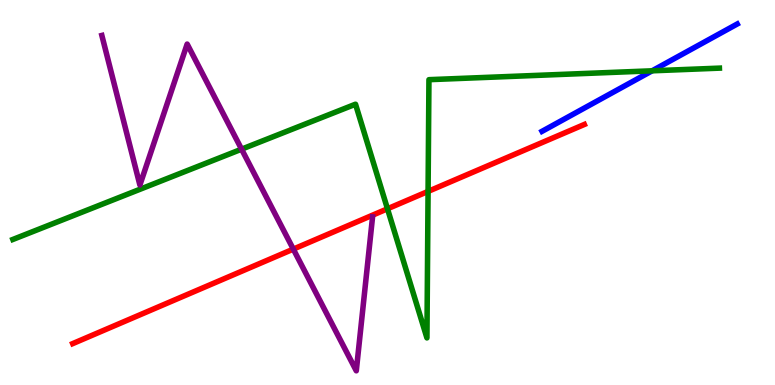[{'lines': ['blue', 'red'], 'intersections': []}, {'lines': ['green', 'red'], 'intersections': [{'x': 5.0, 'y': 4.58}, {'x': 5.52, 'y': 5.03}]}, {'lines': ['purple', 'red'], 'intersections': [{'x': 3.78, 'y': 3.53}]}, {'lines': ['blue', 'green'], 'intersections': [{'x': 8.41, 'y': 8.16}]}, {'lines': ['blue', 'purple'], 'intersections': []}, {'lines': ['green', 'purple'], 'intersections': [{'x': 3.12, 'y': 6.13}]}]